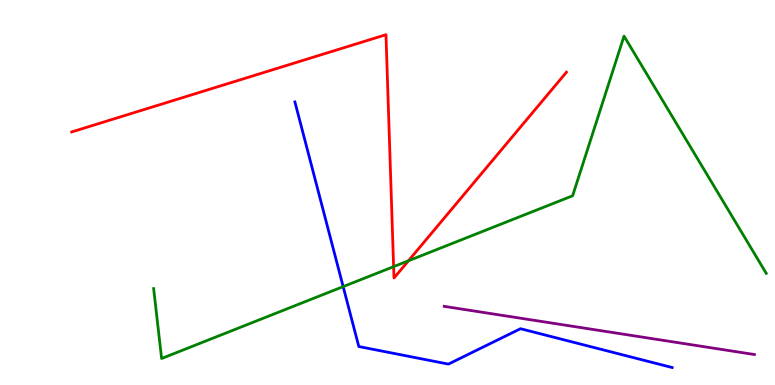[{'lines': ['blue', 'red'], 'intersections': []}, {'lines': ['green', 'red'], 'intersections': [{'x': 5.08, 'y': 3.07}, {'x': 5.27, 'y': 3.23}]}, {'lines': ['purple', 'red'], 'intersections': []}, {'lines': ['blue', 'green'], 'intersections': [{'x': 4.43, 'y': 2.56}]}, {'lines': ['blue', 'purple'], 'intersections': []}, {'lines': ['green', 'purple'], 'intersections': []}]